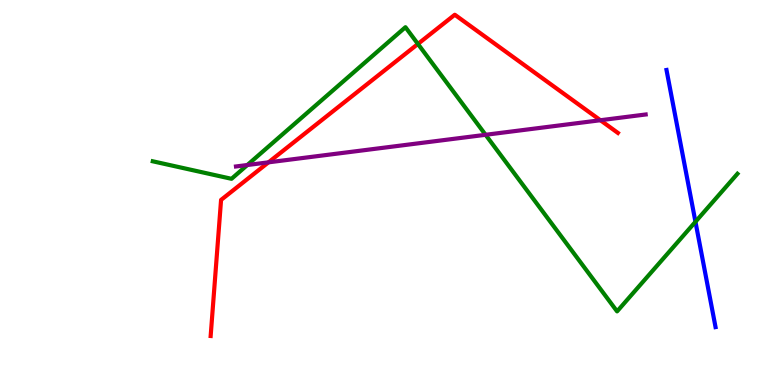[{'lines': ['blue', 'red'], 'intersections': []}, {'lines': ['green', 'red'], 'intersections': [{'x': 5.39, 'y': 8.86}]}, {'lines': ['purple', 'red'], 'intersections': [{'x': 3.46, 'y': 5.78}, {'x': 7.75, 'y': 6.88}]}, {'lines': ['blue', 'green'], 'intersections': [{'x': 8.97, 'y': 4.24}]}, {'lines': ['blue', 'purple'], 'intersections': []}, {'lines': ['green', 'purple'], 'intersections': [{'x': 3.19, 'y': 5.71}, {'x': 6.27, 'y': 6.5}]}]